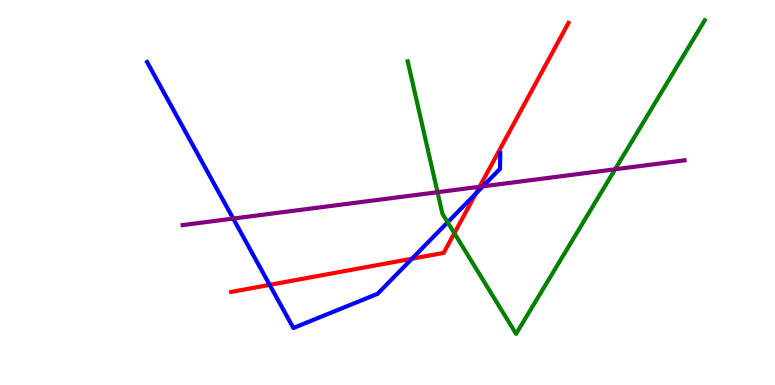[{'lines': ['blue', 'red'], 'intersections': [{'x': 3.48, 'y': 2.6}, {'x': 5.32, 'y': 3.28}, {'x': 6.14, 'y': 4.98}]}, {'lines': ['green', 'red'], 'intersections': [{'x': 5.86, 'y': 3.94}]}, {'lines': ['purple', 'red'], 'intersections': [{'x': 6.19, 'y': 5.15}]}, {'lines': ['blue', 'green'], 'intersections': [{'x': 5.78, 'y': 4.23}]}, {'lines': ['blue', 'purple'], 'intersections': [{'x': 3.01, 'y': 4.32}, {'x': 6.23, 'y': 5.16}]}, {'lines': ['green', 'purple'], 'intersections': [{'x': 5.65, 'y': 5.01}, {'x': 7.94, 'y': 5.6}]}]